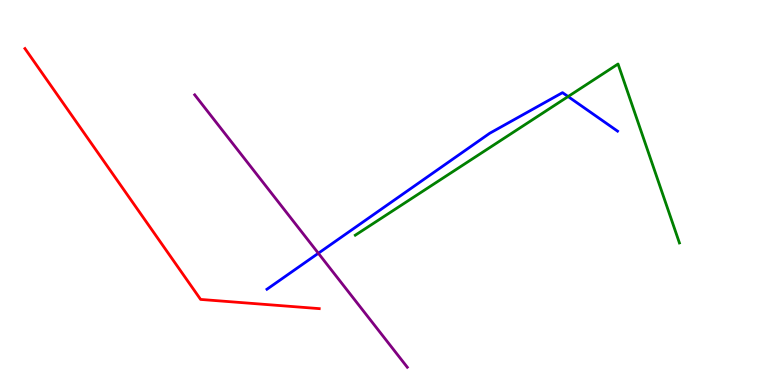[{'lines': ['blue', 'red'], 'intersections': []}, {'lines': ['green', 'red'], 'intersections': []}, {'lines': ['purple', 'red'], 'intersections': []}, {'lines': ['blue', 'green'], 'intersections': [{'x': 7.33, 'y': 7.49}]}, {'lines': ['blue', 'purple'], 'intersections': [{'x': 4.11, 'y': 3.42}]}, {'lines': ['green', 'purple'], 'intersections': []}]